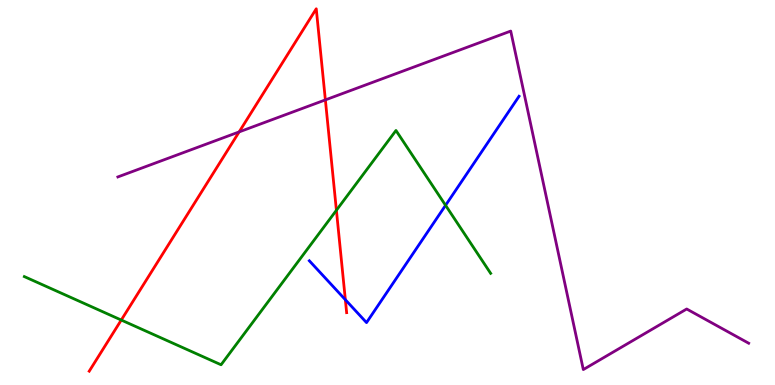[{'lines': ['blue', 'red'], 'intersections': [{'x': 4.46, 'y': 2.22}]}, {'lines': ['green', 'red'], 'intersections': [{'x': 1.56, 'y': 1.69}, {'x': 4.34, 'y': 4.54}]}, {'lines': ['purple', 'red'], 'intersections': [{'x': 3.09, 'y': 6.57}, {'x': 4.2, 'y': 7.41}]}, {'lines': ['blue', 'green'], 'intersections': [{'x': 5.75, 'y': 4.67}]}, {'lines': ['blue', 'purple'], 'intersections': []}, {'lines': ['green', 'purple'], 'intersections': []}]